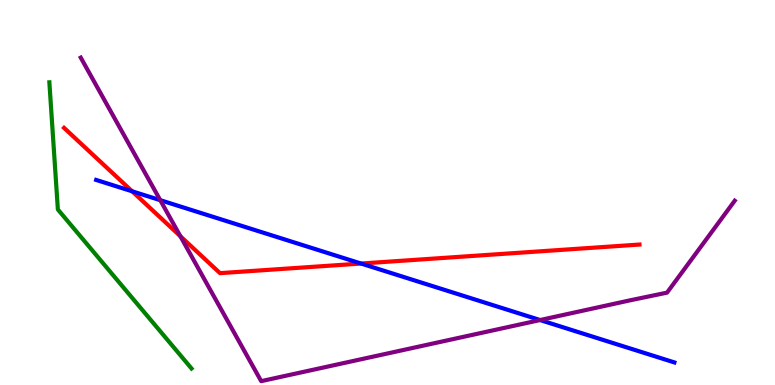[{'lines': ['blue', 'red'], 'intersections': [{'x': 1.71, 'y': 5.03}, {'x': 4.66, 'y': 3.15}]}, {'lines': ['green', 'red'], 'intersections': []}, {'lines': ['purple', 'red'], 'intersections': [{'x': 2.33, 'y': 3.86}]}, {'lines': ['blue', 'green'], 'intersections': []}, {'lines': ['blue', 'purple'], 'intersections': [{'x': 2.07, 'y': 4.8}, {'x': 6.97, 'y': 1.69}]}, {'lines': ['green', 'purple'], 'intersections': []}]